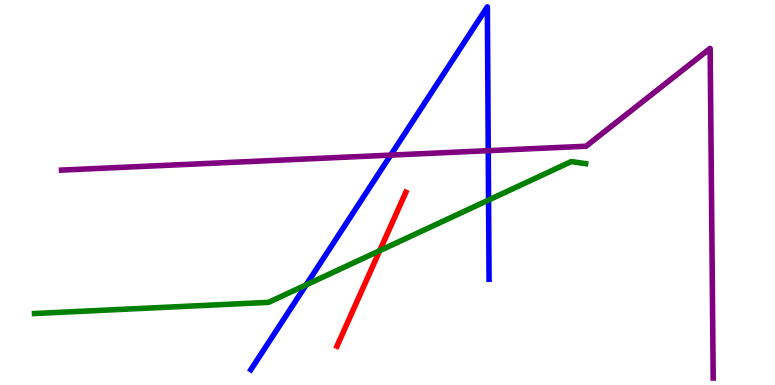[{'lines': ['blue', 'red'], 'intersections': []}, {'lines': ['green', 'red'], 'intersections': [{'x': 4.9, 'y': 3.49}]}, {'lines': ['purple', 'red'], 'intersections': []}, {'lines': ['blue', 'green'], 'intersections': [{'x': 3.95, 'y': 2.6}, {'x': 6.3, 'y': 4.8}]}, {'lines': ['blue', 'purple'], 'intersections': [{'x': 5.04, 'y': 5.97}, {'x': 6.3, 'y': 6.09}]}, {'lines': ['green', 'purple'], 'intersections': []}]